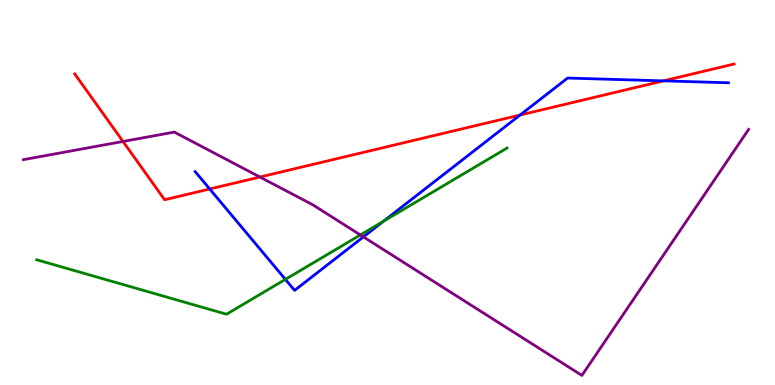[{'lines': ['blue', 'red'], 'intersections': [{'x': 2.71, 'y': 5.09}, {'x': 6.71, 'y': 7.01}, {'x': 8.56, 'y': 7.9}]}, {'lines': ['green', 'red'], 'intersections': []}, {'lines': ['purple', 'red'], 'intersections': [{'x': 1.59, 'y': 6.33}, {'x': 3.35, 'y': 5.4}]}, {'lines': ['blue', 'green'], 'intersections': [{'x': 3.68, 'y': 2.74}, {'x': 4.95, 'y': 4.25}]}, {'lines': ['blue', 'purple'], 'intersections': [{'x': 4.69, 'y': 3.85}]}, {'lines': ['green', 'purple'], 'intersections': [{'x': 4.65, 'y': 3.9}]}]